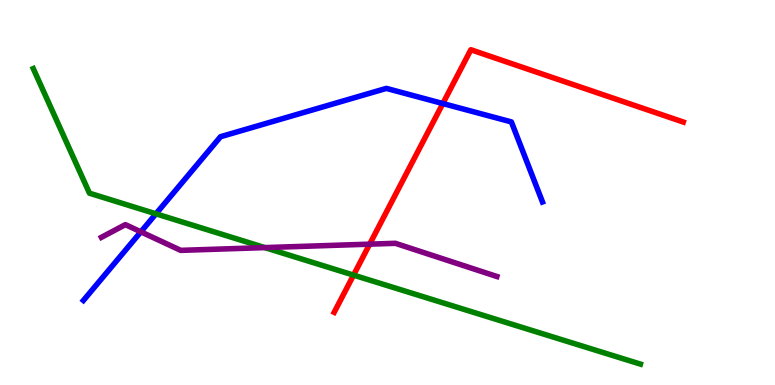[{'lines': ['blue', 'red'], 'intersections': [{'x': 5.71, 'y': 7.31}]}, {'lines': ['green', 'red'], 'intersections': [{'x': 4.56, 'y': 2.85}]}, {'lines': ['purple', 'red'], 'intersections': [{'x': 4.77, 'y': 3.66}]}, {'lines': ['blue', 'green'], 'intersections': [{'x': 2.01, 'y': 4.45}]}, {'lines': ['blue', 'purple'], 'intersections': [{'x': 1.82, 'y': 3.98}]}, {'lines': ['green', 'purple'], 'intersections': [{'x': 3.42, 'y': 3.57}]}]